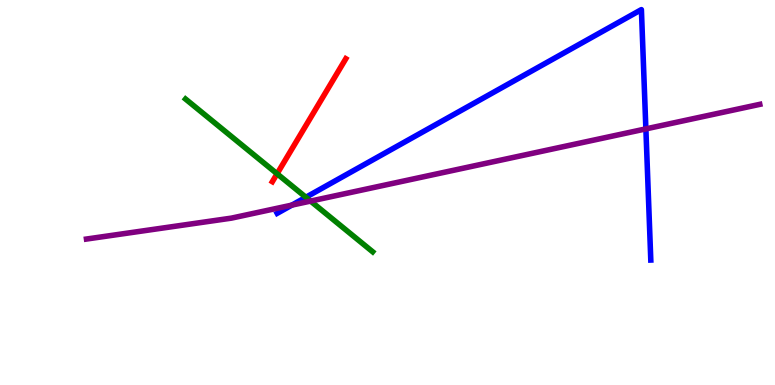[{'lines': ['blue', 'red'], 'intersections': []}, {'lines': ['green', 'red'], 'intersections': [{'x': 3.58, 'y': 5.49}]}, {'lines': ['purple', 'red'], 'intersections': []}, {'lines': ['blue', 'green'], 'intersections': [{'x': 3.95, 'y': 4.88}]}, {'lines': ['blue', 'purple'], 'intersections': [{'x': 3.77, 'y': 4.67}, {'x': 8.33, 'y': 6.65}]}, {'lines': ['green', 'purple'], 'intersections': [{'x': 4.01, 'y': 4.78}]}]